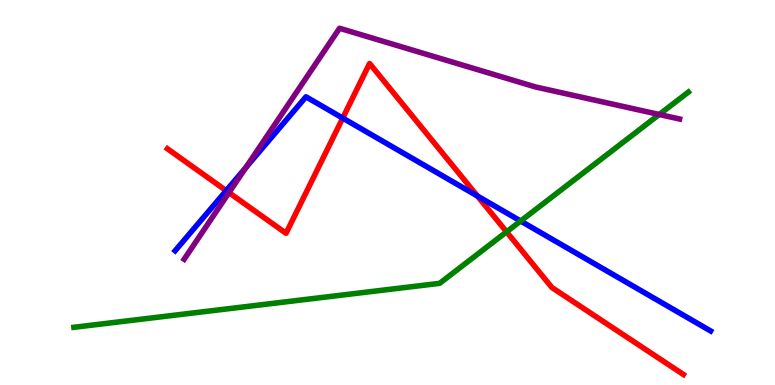[{'lines': ['blue', 'red'], 'intersections': [{'x': 2.92, 'y': 5.05}, {'x': 4.42, 'y': 6.93}, {'x': 6.16, 'y': 4.91}]}, {'lines': ['green', 'red'], 'intersections': [{'x': 6.54, 'y': 3.98}]}, {'lines': ['purple', 'red'], 'intersections': [{'x': 2.95, 'y': 5.0}]}, {'lines': ['blue', 'green'], 'intersections': [{'x': 6.72, 'y': 4.26}]}, {'lines': ['blue', 'purple'], 'intersections': [{'x': 3.17, 'y': 5.65}]}, {'lines': ['green', 'purple'], 'intersections': [{'x': 8.51, 'y': 7.03}]}]